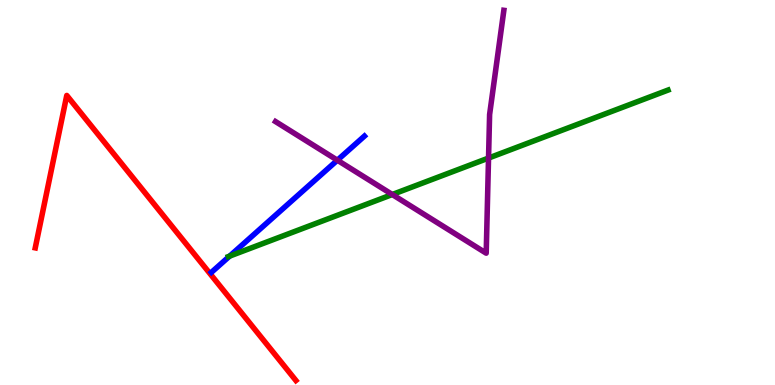[{'lines': ['blue', 'red'], 'intersections': []}, {'lines': ['green', 'red'], 'intersections': []}, {'lines': ['purple', 'red'], 'intersections': []}, {'lines': ['blue', 'green'], 'intersections': [{'x': 2.96, 'y': 3.35}]}, {'lines': ['blue', 'purple'], 'intersections': [{'x': 4.35, 'y': 5.84}]}, {'lines': ['green', 'purple'], 'intersections': [{'x': 5.06, 'y': 4.95}, {'x': 6.3, 'y': 5.89}]}]